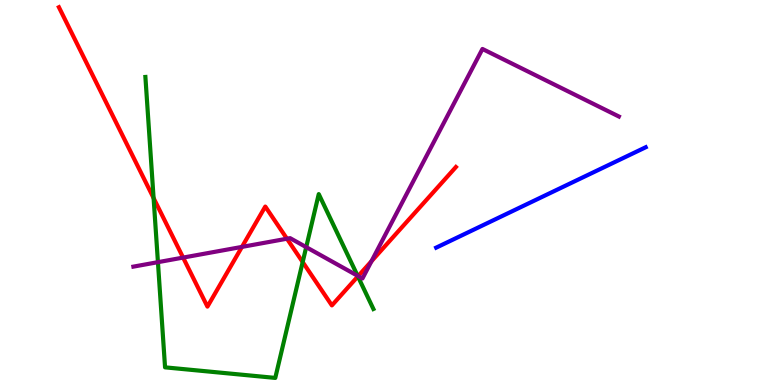[{'lines': ['blue', 'red'], 'intersections': []}, {'lines': ['green', 'red'], 'intersections': [{'x': 1.98, 'y': 4.86}, {'x': 3.91, 'y': 3.19}, {'x': 4.62, 'y': 2.82}]}, {'lines': ['purple', 'red'], 'intersections': [{'x': 2.36, 'y': 3.31}, {'x': 3.12, 'y': 3.59}, {'x': 3.7, 'y': 3.8}, {'x': 4.62, 'y': 2.83}, {'x': 4.79, 'y': 3.21}]}, {'lines': ['blue', 'green'], 'intersections': []}, {'lines': ['blue', 'purple'], 'intersections': []}, {'lines': ['green', 'purple'], 'intersections': [{'x': 2.04, 'y': 3.19}, {'x': 3.95, 'y': 3.58}, {'x': 4.61, 'y': 2.84}]}]